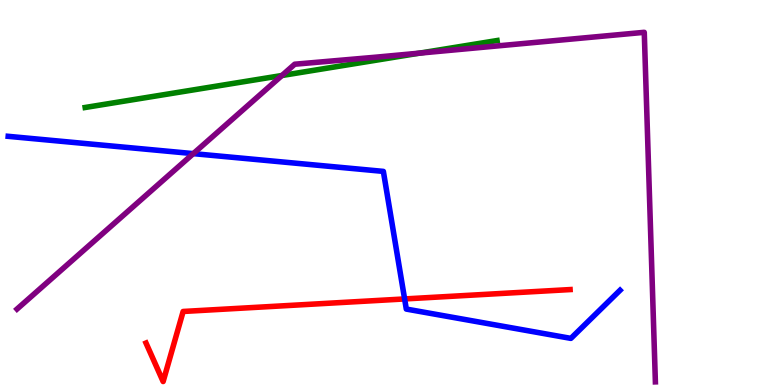[{'lines': ['blue', 'red'], 'intersections': [{'x': 5.22, 'y': 2.24}]}, {'lines': ['green', 'red'], 'intersections': []}, {'lines': ['purple', 'red'], 'intersections': []}, {'lines': ['blue', 'green'], 'intersections': []}, {'lines': ['blue', 'purple'], 'intersections': [{'x': 2.49, 'y': 6.01}]}, {'lines': ['green', 'purple'], 'intersections': [{'x': 3.64, 'y': 8.04}, {'x': 5.41, 'y': 8.62}]}]